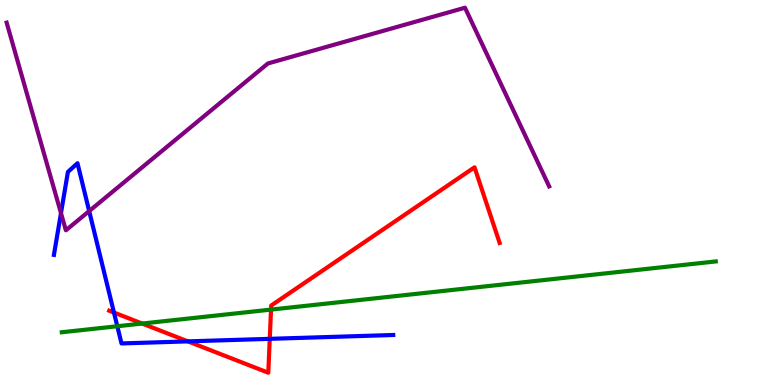[{'lines': ['blue', 'red'], 'intersections': [{'x': 1.47, 'y': 1.88}, {'x': 2.42, 'y': 1.13}, {'x': 3.48, 'y': 1.2}]}, {'lines': ['green', 'red'], 'intersections': [{'x': 1.83, 'y': 1.6}, {'x': 3.5, 'y': 1.96}]}, {'lines': ['purple', 'red'], 'intersections': []}, {'lines': ['blue', 'green'], 'intersections': [{'x': 1.51, 'y': 1.53}]}, {'lines': ['blue', 'purple'], 'intersections': [{'x': 0.787, 'y': 4.46}, {'x': 1.15, 'y': 4.52}]}, {'lines': ['green', 'purple'], 'intersections': []}]